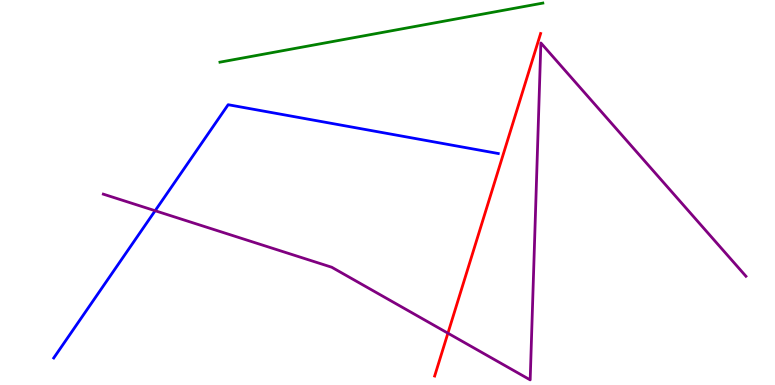[{'lines': ['blue', 'red'], 'intersections': []}, {'lines': ['green', 'red'], 'intersections': []}, {'lines': ['purple', 'red'], 'intersections': [{'x': 5.78, 'y': 1.35}]}, {'lines': ['blue', 'green'], 'intersections': []}, {'lines': ['blue', 'purple'], 'intersections': [{'x': 2.0, 'y': 4.53}]}, {'lines': ['green', 'purple'], 'intersections': []}]